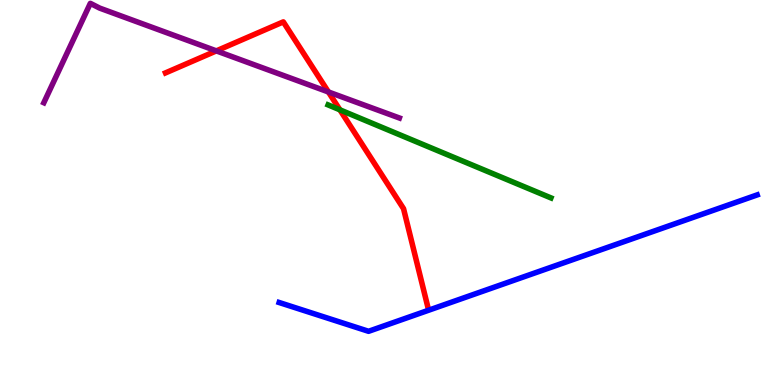[{'lines': ['blue', 'red'], 'intersections': []}, {'lines': ['green', 'red'], 'intersections': [{'x': 4.39, 'y': 7.15}]}, {'lines': ['purple', 'red'], 'intersections': [{'x': 2.79, 'y': 8.68}, {'x': 4.24, 'y': 7.61}]}, {'lines': ['blue', 'green'], 'intersections': []}, {'lines': ['blue', 'purple'], 'intersections': []}, {'lines': ['green', 'purple'], 'intersections': []}]